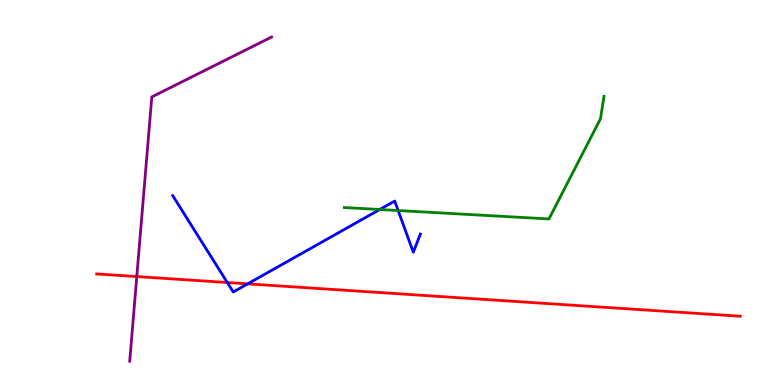[{'lines': ['blue', 'red'], 'intersections': [{'x': 2.93, 'y': 2.66}, {'x': 3.2, 'y': 2.63}]}, {'lines': ['green', 'red'], 'intersections': []}, {'lines': ['purple', 'red'], 'intersections': [{'x': 1.77, 'y': 2.82}]}, {'lines': ['blue', 'green'], 'intersections': [{'x': 4.9, 'y': 4.56}, {'x': 5.14, 'y': 4.53}]}, {'lines': ['blue', 'purple'], 'intersections': []}, {'lines': ['green', 'purple'], 'intersections': []}]